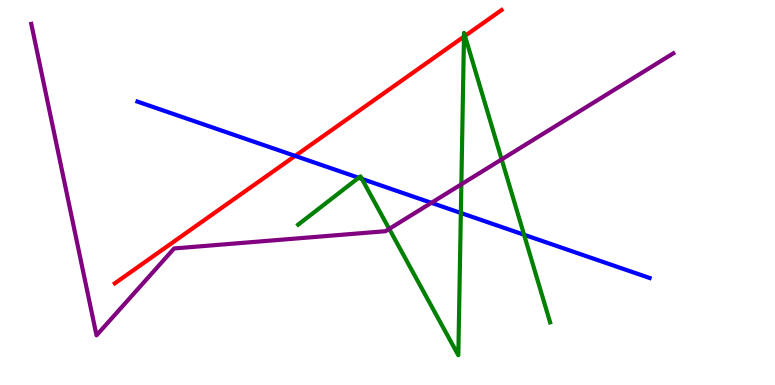[{'lines': ['blue', 'red'], 'intersections': [{'x': 3.81, 'y': 5.95}]}, {'lines': ['green', 'red'], 'intersections': [{'x': 5.99, 'y': 9.05}, {'x': 6.0, 'y': 9.07}]}, {'lines': ['purple', 'red'], 'intersections': []}, {'lines': ['blue', 'green'], 'intersections': [{'x': 4.63, 'y': 5.38}, {'x': 4.67, 'y': 5.35}, {'x': 5.95, 'y': 4.47}, {'x': 6.76, 'y': 3.9}]}, {'lines': ['blue', 'purple'], 'intersections': [{'x': 5.57, 'y': 4.73}]}, {'lines': ['green', 'purple'], 'intersections': [{'x': 5.02, 'y': 4.06}, {'x': 5.95, 'y': 5.21}, {'x': 6.47, 'y': 5.86}]}]